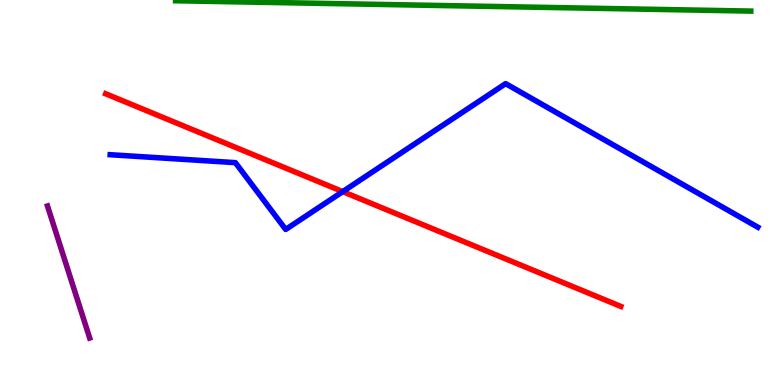[{'lines': ['blue', 'red'], 'intersections': [{'x': 4.42, 'y': 5.02}]}, {'lines': ['green', 'red'], 'intersections': []}, {'lines': ['purple', 'red'], 'intersections': []}, {'lines': ['blue', 'green'], 'intersections': []}, {'lines': ['blue', 'purple'], 'intersections': []}, {'lines': ['green', 'purple'], 'intersections': []}]